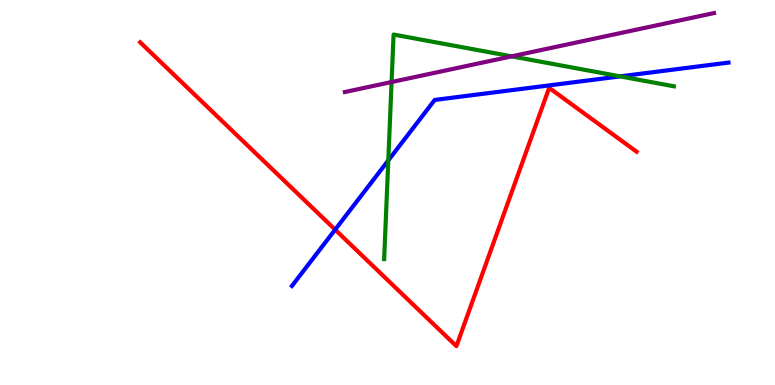[{'lines': ['blue', 'red'], 'intersections': [{'x': 4.32, 'y': 4.04}]}, {'lines': ['green', 'red'], 'intersections': []}, {'lines': ['purple', 'red'], 'intersections': []}, {'lines': ['blue', 'green'], 'intersections': [{'x': 5.01, 'y': 5.83}, {'x': 8.0, 'y': 8.02}]}, {'lines': ['blue', 'purple'], 'intersections': []}, {'lines': ['green', 'purple'], 'intersections': [{'x': 5.05, 'y': 7.87}, {'x': 6.6, 'y': 8.54}]}]